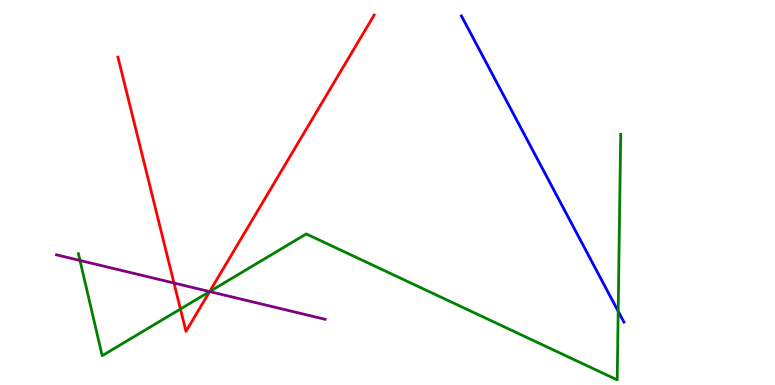[{'lines': ['blue', 'red'], 'intersections': []}, {'lines': ['green', 'red'], 'intersections': [{'x': 2.33, 'y': 1.97}, {'x': 2.71, 'y': 2.43}]}, {'lines': ['purple', 'red'], 'intersections': [{'x': 2.24, 'y': 2.65}, {'x': 2.71, 'y': 2.43}]}, {'lines': ['blue', 'green'], 'intersections': [{'x': 7.98, 'y': 1.92}]}, {'lines': ['blue', 'purple'], 'intersections': []}, {'lines': ['green', 'purple'], 'intersections': [{'x': 1.03, 'y': 3.23}, {'x': 2.71, 'y': 2.43}]}]